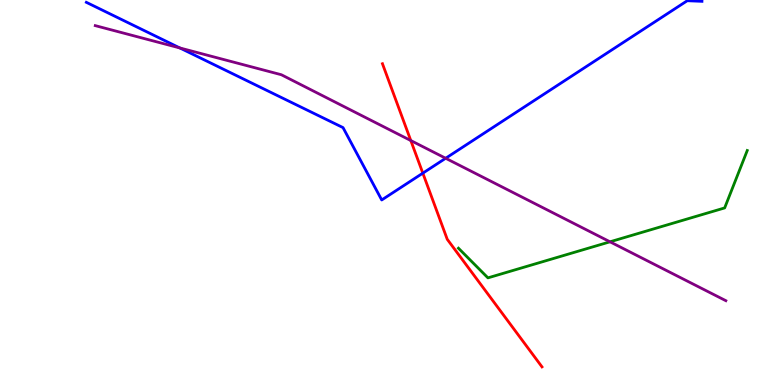[{'lines': ['blue', 'red'], 'intersections': [{'x': 5.46, 'y': 5.5}]}, {'lines': ['green', 'red'], 'intersections': []}, {'lines': ['purple', 'red'], 'intersections': [{'x': 5.3, 'y': 6.35}]}, {'lines': ['blue', 'green'], 'intersections': []}, {'lines': ['blue', 'purple'], 'intersections': [{'x': 2.32, 'y': 8.75}, {'x': 5.75, 'y': 5.89}]}, {'lines': ['green', 'purple'], 'intersections': [{'x': 7.87, 'y': 3.72}]}]